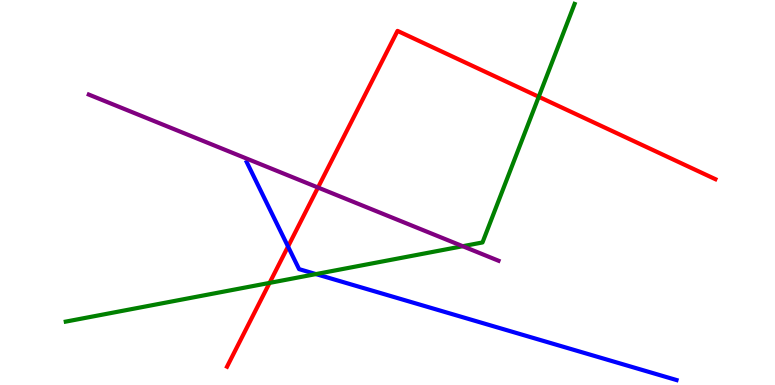[{'lines': ['blue', 'red'], 'intersections': [{'x': 3.72, 'y': 3.6}]}, {'lines': ['green', 'red'], 'intersections': [{'x': 3.48, 'y': 2.65}, {'x': 6.95, 'y': 7.49}]}, {'lines': ['purple', 'red'], 'intersections': [{'x': 4.1, 'y': 5.13}]}, {'lines': ['blue', 'green'], 'intersections': [{'x': 4.08, 'y': 2.88}]}, {'lines': ['blue', 'purple'], 'intersections': []}, {'lines': ['green', 'purple'], 'intersections': [{'x': 5.97, 'y': 3.6}]}]